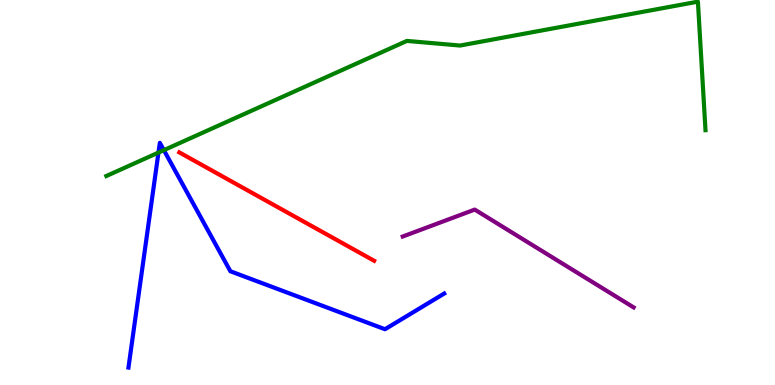[{'lines': ['blue', 'red'], 'intersections': []}, {'lines': ['green', 'red'], 'intersections': []}, {'lines': ['purple', 'red'], 'intersections': []}, {'lines': ['blue', 'green'], 'intersections': [{'x': 2.04, 'y': 6.04}, {'x': 2.11, 'y': 6.1}]}, {'lines': ['blue', 'purple'], 'intersections': []}, {'lines': ['green', 'purple'], 'intersections': []}]